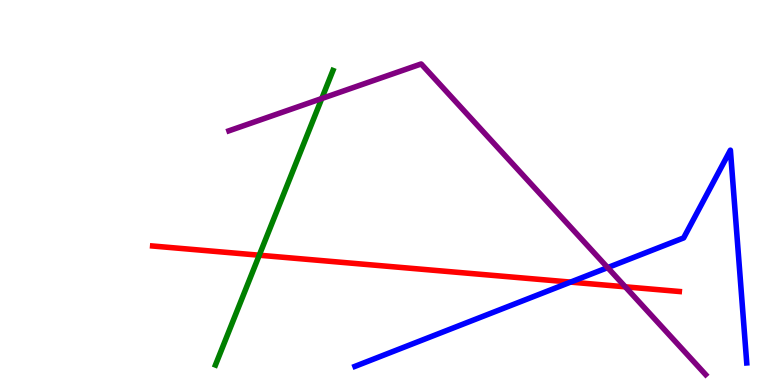[{'lines': ['blue', 'red'], 'intersections': [{'x': 7.36, 'y': 2.67}]}, {'lines': ['green', 'red'], 'intersections': [{'x': 3.35, 'y': 3.37}]}, {'lines': ['purple', 'red'], 'intersections': [{'x': 8.07, 'y': 2.55}]}, {'lines': ['blue', 'green'], 'intersections': []}, {'lines': ['blue', 'purple'], 'intersections': [{'x': 7.84, 'y': 3.05}]}, {'lines': ['green', 'purple'], 'intersections': [{'x': 4.15, 'y': 7.44}]}]